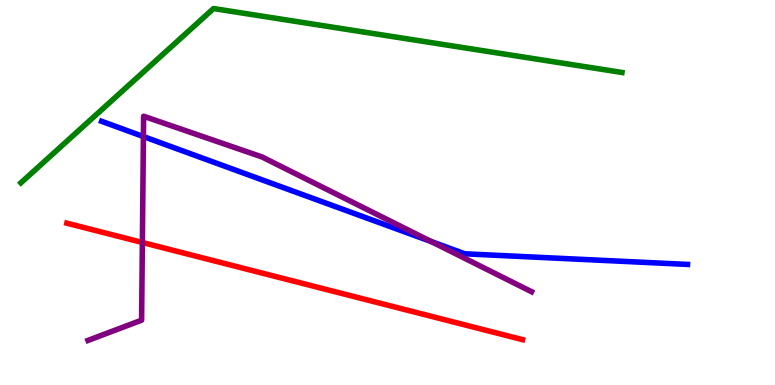[{'lines': ['blue', 'red'], 'intersections': []}, {'lines': ['green', 'red'], 'intersections': []}, {'lines': ['purple', 'red'], 'intersections': [{'x': 1.84, 'y': 3.7}]}, {'lines': ['blue', 'green'], 'intersections': []}, {'lines': ['blue', 'purple'], 'intersections': [{'x': 1.85, 'y': 6.45}, {'x': 5.56, 'y': 3.73}]}, {'lines': ['green', 'purple'], 'intersections': []}]